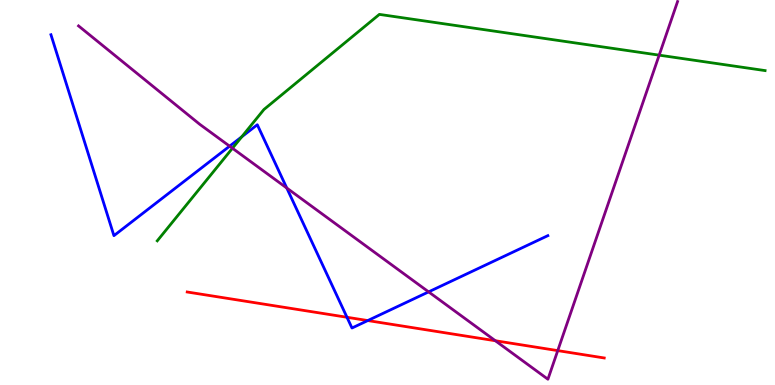[{'lines': ['blue', 'red'], 'intersections': [{'x': 4.48, 'y': 1.76}, {'x': 4.75, 'y': 1.67}]}, {'lines': ['green', 'red'], 'intersections': []}, {'lines': ['purple', 'red'], 'intersections': [{'x': 6.39, 'y': 1.15}, {'x': 7.2, 'y': 0.893}]}, {'lines': ['blue', 'green'], 'intersections': [{'x': 3.12, 'y': 6.45}]}, {'lines': ['blue', 'purple'], 'intersections': [{'x': 2.96, 'y': 6.2}, {'x': 3.7, 'y': 5.12}, {'x': 5.53, 'y': 2.42}]}, {'lines': ['green', 'purple'], 'intersections': [{'x': 3.0, 'y': 6.15}, {'x': 8.51, 'y': 8.57}]}]